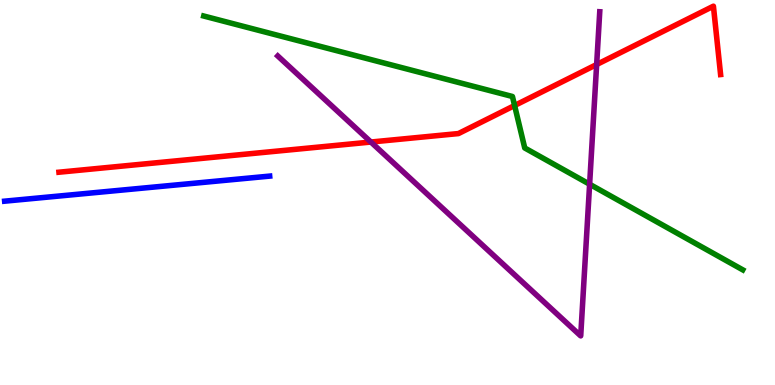[{'lines': ['blue', 'red'], 'intersections': []}, {'lines': ['green', 'red'], 'intersections': [{'x': 6.64, 'y': 7.26}]}, {'lines': ['purple', 'red'], 'intersections': [{'x': 4.79, 'y': 6.31}, {'x': 7.7, 'y': 8.32}]}, {'lines': ['blue', 'green'], 'intersections': []}, {'lines': ['blue', 'purple'], 'intersections': []}, {'lines': ['green', 'purple'], 'intersections': [{'x': 7.61, 'y': 5.21}]}]